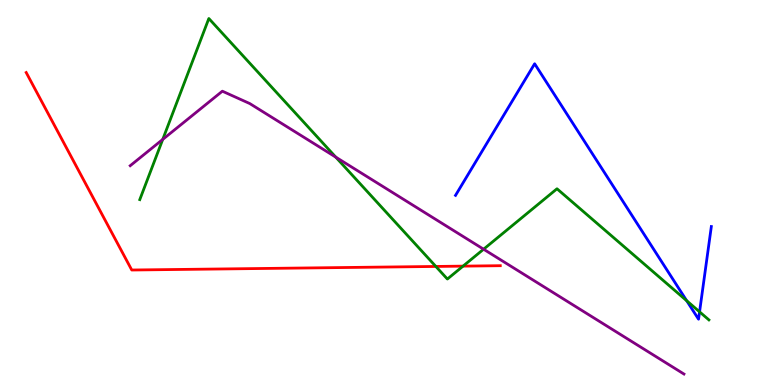[{'lines': ['blue', 'red'], 'intersections': []}, {'lines': ['green', 'red'], 'intersections': [{'x': 5.62, 'y': 3.08}, {'x': 5.97, 'y': 3.09}]}, {'lines': ['purple', 'red'], 'intersections': []}, {'lines': ['blue', 'green'], 'intersections': [{'x': 8.86, 'y': 2.19}, {'x': 9.03, 'y': 1.9}]}, {'lines': ['blue', 'purple'], 'intersections': []}, {'lines': ['green', 'purple'], 'intersections': [{'x': 2.1, 'y': 6.38}, {'x': 4.33, 'y': 5.92}, {'x': 6.24, 'y': 3.53}]}]